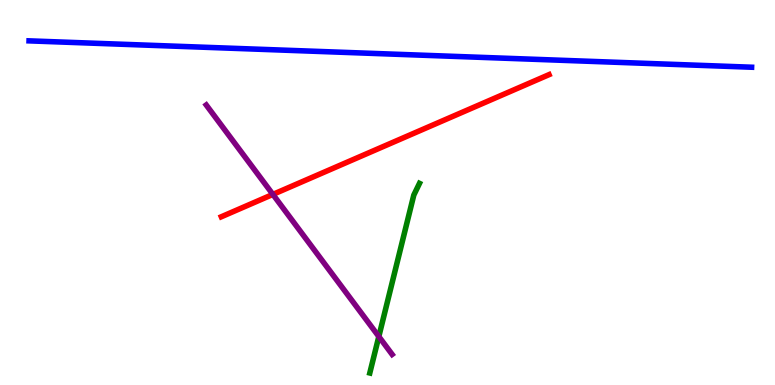[{'lines': ['blue', 'red'], 'intersections': []}, {'lines': ['green', 'red'], 'intersections': []}, {'lines': ['purple', 'red'], 'intersections': [{'x': 3.52, 'y': 4.95}]}, {'lines': ['blue', 'green'], 'intersections': []}, {'lines': ['blue', 'purple'], 'intersections': []}, {'lines': ['green', 'purple'], 'intersections': [{'x': 4.89, 'y': 1.26}]}]